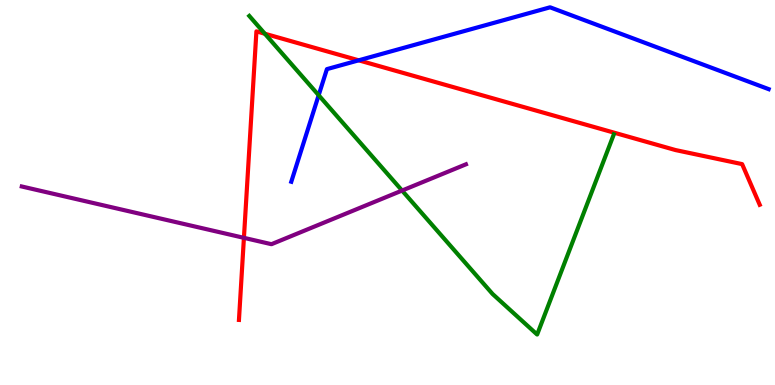[{'lines': ['blue', 'red'], 'intersections': [{'x': 4.63, 'y': 8.43}]}, {'lines': ['green', 'red'], 'intersections': [{'x': 3.42, 'y': 9.12}]}, {'lines': ['purple', 'red'], 'intersections': [{'x': 3.15, 'y': 3.82}]}, {'lines': ['blue', 'green'], 'intersections': [{'x': 4.11, 'y': 7.53}]}, {'lines': ['blue', 'purple'], 'intersections': []}, {'lines': ['green', 'purple'], 'intersections': [{'x': 5.19, 'y': 5.05}]}]